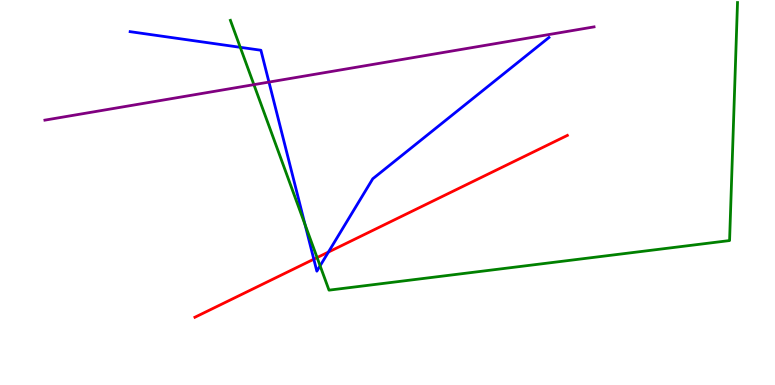[{'lines': ['blue', 'red'], 'intersections': [{'x': 4.05, 'y': 3.27}, {'x': 4.24, 'y': 3.45}]}, {'lines': ['green', 'red'], 'intersections': [{'x': 4.09, 'y': 3.31}]}, {'lines': ['purple', 'red'], 'intersections': []}, {'lines': ['blue', 'green'], 'intersections': [{'x': 3.1, 'y': 8.77}, {'x': 3.94, 'y': 4.17}, {'x': 4.13, 'y': 3.1}]}, {'lines': ['blue', 'purple'], 'intersections': [{'x': 3.47, 'y': 7.87}]}, {'lines': ['green', 'purple'], 'intersections': [{'x': 3.28, 'y': 7.8}]}]